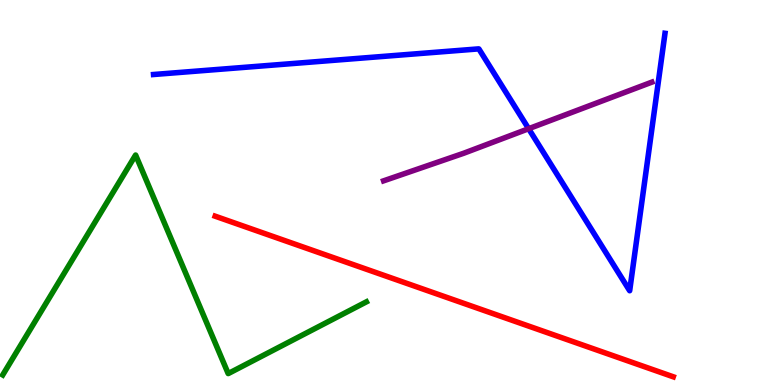[{'lines': ['blue', 'red'], 'intersections': []}, {'lines': ['green', 'red'], 'intersections': []}, {'lines': ['purple', 'red'], 'intersections': []}, {'lines': ['blue', 'green'], 'intersections': []}, {'lines': ['blue', 'purple'], 'intersections': [{'x': 6.82, 'y': 6.66}]}, {'lines': ['green', 'purple'], 'intersections': []}]